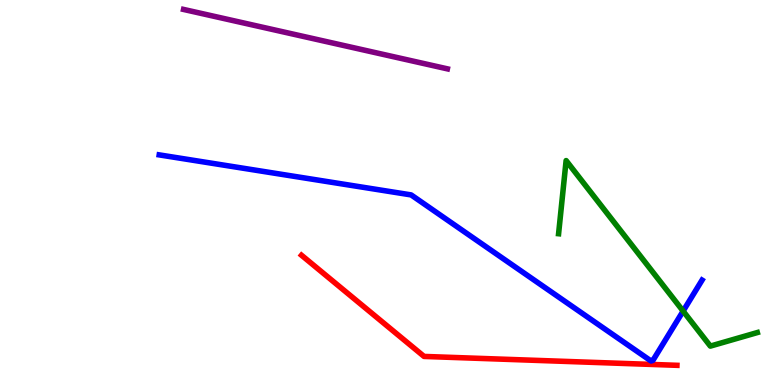[{'lines': ['blue', 'red'], 'intersections': []}, {'lines': ['green', 'red'], 'intersections': []}, {'lines': ['purple', 'red'], 'intersections': []}, {'lines': ['blue', 'green'], 'intersections': [{'x': 8.81, 'y': 1.92}]}, {'lines': ['blue', 'purple'], 'intersections': []}, {'lines': ['green', 'purple'], 'intersections': []}]